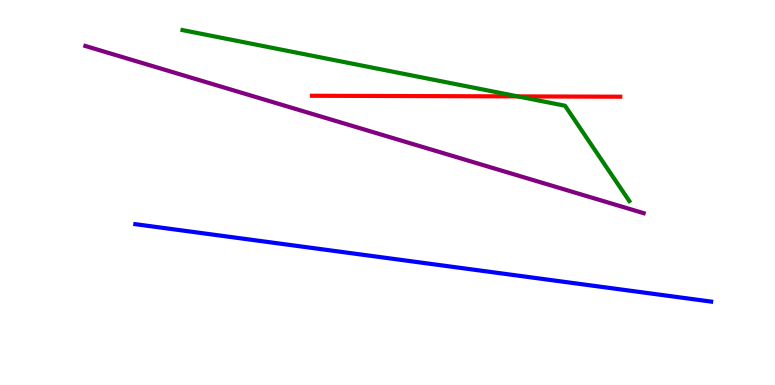[{'lines': ['blue', 'red'], 'intersections': []}, {'lines': ['green', 'red'], 'intersections': [{'x': 6.68, 'y': 7.5}]}, {'lines': ['purple', 'red'], 'intersections': []}, {'lines': ['blue', 'green'], 'intersections': []}, {'lines': ['blue', 'purple'], 'intersections': []}, {'lines': ['green', 'purple'], 'intersections': []}]